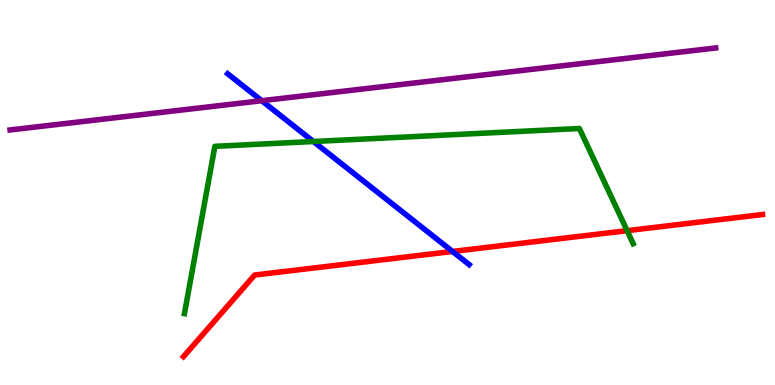[{'lines': ['blue', 'red'], 'intersections': [{'x': 5.84, 'y': 3.47}]}, {'lines': ['green', 'red'], 'intersections': [{'x': 8.09, 'y': 4.01}]}, {'lines': ['purple', 'red'], 'intersections': []}, {'lines': ['blue', 'green'], 'intersections': [{'x': 4.04, 'y': 6.32}]}, {'lines': ['blue', 'purple'], 'intersections': [{'x': 3.38, 'y': 7.38}]}, {'lines': ['green', 'purple'], 'intersections': []}]